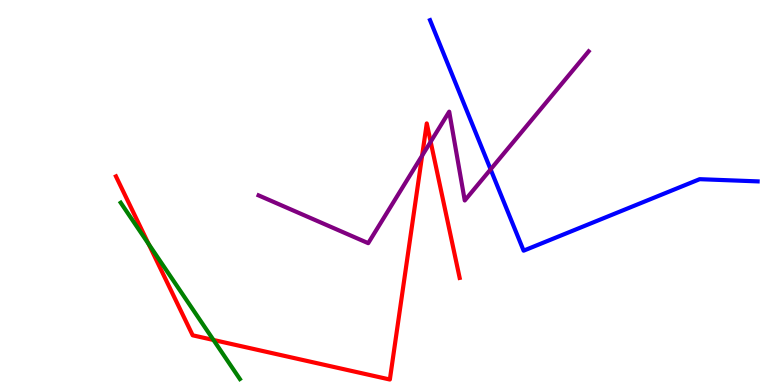[{'lines': ['blue', 'red'], 'intersections': []}, {'lines': ['green', 'red'], 'intersections': [{'x': 1.92, 'y': 3.66}, {'x': 2.75, 'y': 1.17}]}, {'lines': ['purple', 'red'], 'intersections': [{'x': 5.45, 'y': 5.96}, {'x': 5.56, 'y': 6.32}]}, {'lines': ['blue', 'green'], 'intersections': []}, {'lines': ['blue', 'purple'], 'intersections': [{'x': 6.33, 'y': 5.6}]}, {'lines': ['green', 'purple'], 'intersections': []}]